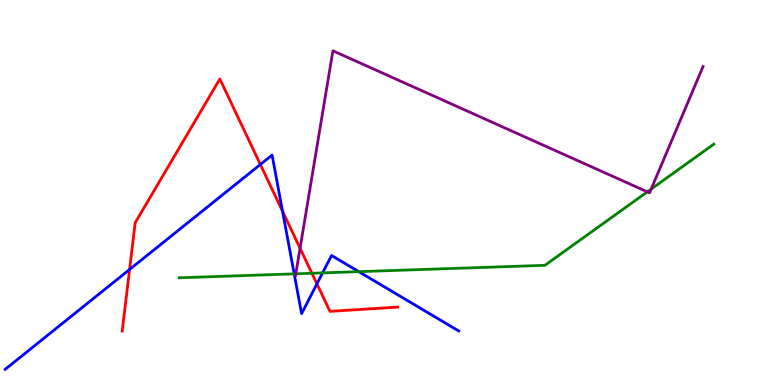[{'lines': ['blue', 'red'], 'intersections': [{'x': 1.67, 'y': 3.0}, {'x': 3.36, 'y': 5.73}, {'x': 3.65, 'y': 4.51}, {'x': 4.09, 'y': 2.63}]}, {'lines': ['green', 'red'], 'intersections': [{'x': 4.02, 'y': 2.9}]}, {'lines': ['purple', 'red'], 'intersections': [{'x': 3.87, 'y': 3.55}]}, {'lines': ['blue', 'green'], 'intersections': [{'x': 3.8, 'y': 2.89}, {'x': 4.16, 'y': 2.91}, {'x': 4.63, 'y': 2.94}]}, {'lines': ['blue', 'purple'], 'intersections': []}, {'lines': ['green', 'purple'], 'intersections': [{'x': 3.82, 'y': 2.89}, {'x': 8.35, 'y': 5.02}, {'x': 8.4, 'y': 5.09}]}]